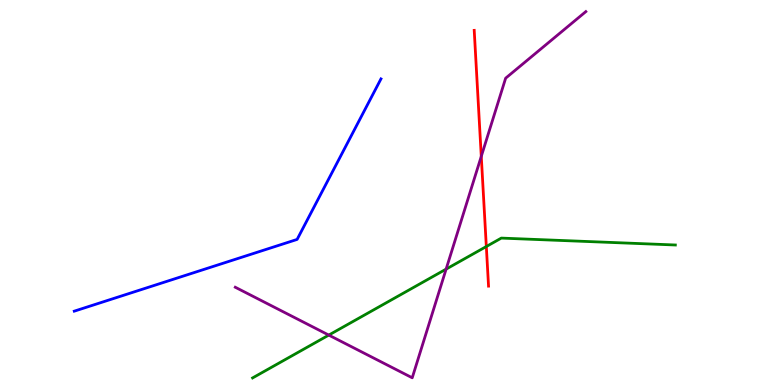[{'lines': ['blue', 'red'], 'intersections': []}, {'lines': ['green', 'red'], 'intersections': [{'x': 6.28, 'y': 3.6}]}, {'lines': ['purple', 'red'], 'intersections': [{'x': 6.21, 'y': 5.94}]}, {'lines': ['blue', 'green'], 'intersections': []}, {'lines': ['blue', 'purple'], 'intersections': []}, {'lines': ['green', 'purple'], 'intersections': [{'x': 4.24, 'y': 1.3}, {'x': 5.76, 'y': 3.01}]}]